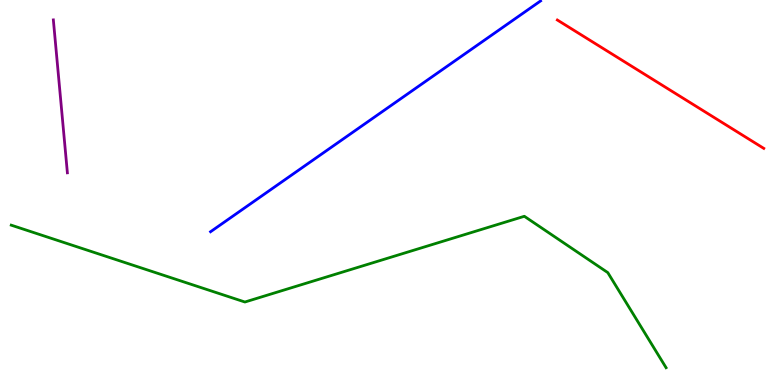[{'lines': ['blue', 'red'], 'intersections': []}, {'lines': ['green', 'red'], 'intersections': []}, {'lines': ['purple', 'red'], 'intersections': []}, {'lines': ['blue', 'green'], 'intersections': []}, {'lines': ['blue', 'purple'], 'intersections': []}, {'lines': ['green', 'purple'], 'intersections': []}]